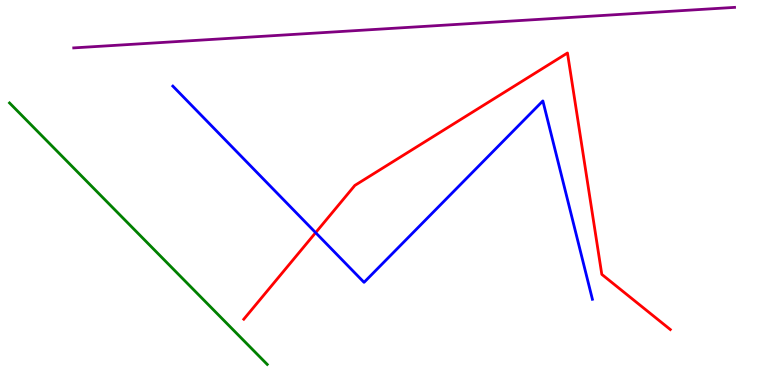[{'lines': ['blue', 'red'], 'intersections': [{'x': 4.07, 'y': 3.96}]}, {'lines': ['green', 'red'], 'intersections': []}, {'lines': ['purple', 'red'], 'intersections': []}, {'lines': ['blue', 'green'], 'intersections': []}, {'lines': ['blue', 'purple'], 'intersections': []}, {'lines': ['green', 'purple'], 'intersections': []}]